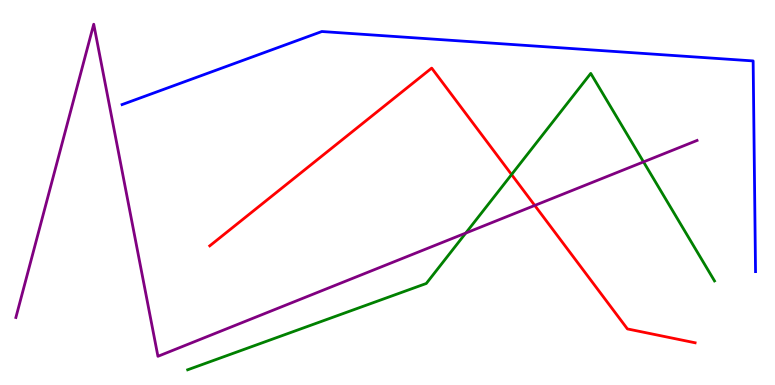[{'lines': ['blue', 'red'], 'intersections': []}, {'lines': ['green', 'red'], 'intersections': [{'x': 6.6, 'y': 5.47}]}, {'lines': ['purple', 'red'], 'intersections': [{'x': 6.9, 'y': 4.66}]}, {'lines': ['blue', 'green'], 'intersections': []}, {'lines': ['blue', 'purple'], 'intersections': []}, {'lines': ['green', 'purple'], 'intersections': [{'x': 6.01, 'y': 3.95}, {'x': 8.3, 'y': 5.8}]}]